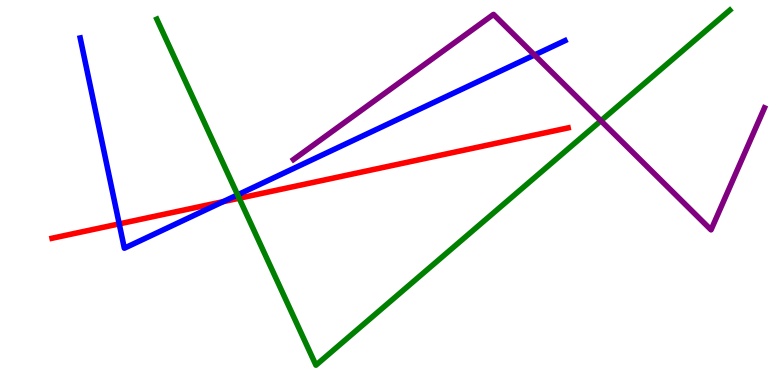[{'lines': ['blue', 'red'], 'intersections': [{'x': 1.54, 'y': 4.18}, {'x': 2.88, 'y': 4.76}]}, {'lines': ['green', 'red'], 'intersections': [{'x': 3.09, 'y': 4.85}]}, {'lines': ['purple', 'red'], 'intersections': []}, {'lines': ['blue', 'green'], 'intersections': [{'x': 3.07, 'y': 4.94}]}, {'lines': ['blue', 'purple'], 'intersections': [{'x': 6.9, 'y': 8.57}]}, {'lines': ['green', 'purple'], 'intersections': [{'x': 7.75, 'y': 6.86}]}]